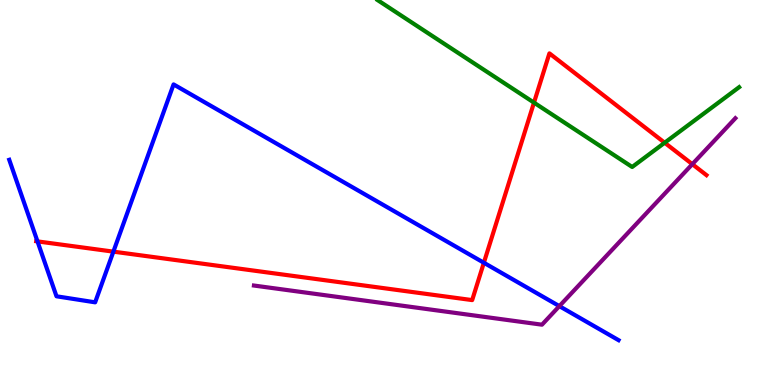[{'lines': ['blue', 'red'], 'intersections': [{'x': 0.484, 'y': 3.73}, {'x': 1.46, 'y': 3.46}, {'x': 6.24, 'y': 3.18}]}, {'lines': ['green', 'red'], 'intersections': [{'x': 6.89, 'y': 7.33}, {'x': 8.58, 'y': 6.29}]}, {'lines': ['purple', 'red'], 'intersections': [{'x': 8.93, 'y': 5.74}]}, {'lines': ['blue', 'green'], 'intersections': []}, {'lines': ['blue', 'purple'], 'intersections': [{'x': 7.22, 'y': 2.05}]}, {'lines': ['green', 'purple'], 'intersections': []}]